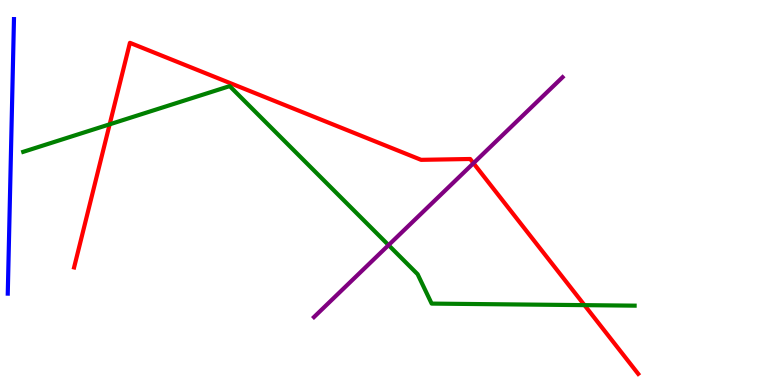[{'lines': ['blue', 'red'], 'intersections': []}, {'lines': ['green', 'red'], 'intersections': [{'x': 1.42, 'y': 6.77}, {'x': 7.54, 'y': 2.07}]}, {'lines': ['purple', 'red'], 'intersections': [{'x': 6.11, 'y': 5.76}]}, {'lines': ['blue', 'green'], 'intersections': []}, {'lines': ['blue', 'purple'], 'intersections': []}, {'lines': ['green', 'purple'], 'intersections': [{'x': 5.01, 'y': 3.63}]}]